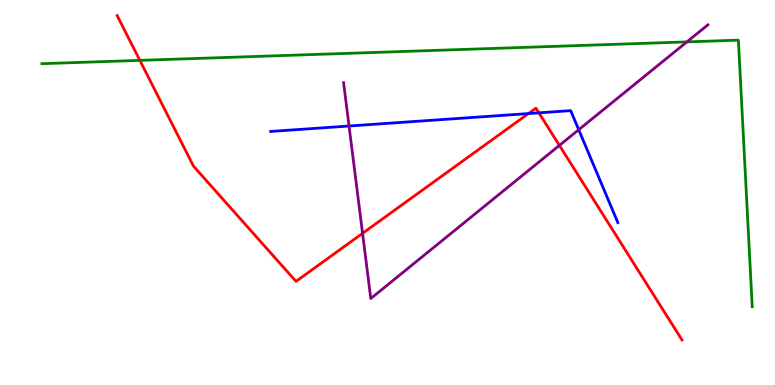[{'lines': ['blue', 'red'], 'intersections': [{'x': 6.82, 'y': 7.05}, {'x': 6.95, 'y': 7.07}]}, {'lines': ['green', 'red'], 'intersections': [{'x': 1.8, 'y': 8.43}]}, {'lines': ['purple', 'red'], 'intersections': [{'x': 4.68, 'y': 3.94}, {'x': 7.22, 'y': 6.22}]}, {'lines': ['blue', 'green'], 'intersections': []}, {'lines': ['blue', 'purple'], 'intersections': [{'x': 4.5, 'y': 6.73}, {'x': 7.47, 'y': 6.63}]}, {'lines': ['green', 'purple'], 'intersections': [{'x': 8.86, 'y': 8.91}]}]